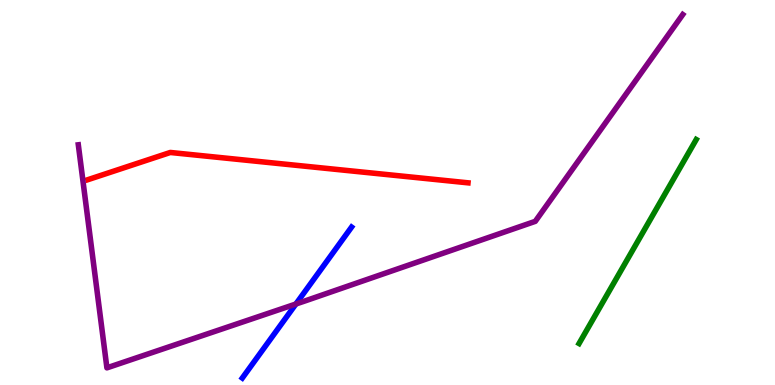[{'lines': ['blue', 'red'], 'intersections': []}, {'lines': ['green', 'red'], 'intersections': []}, {'lines': ['purple', 'red'], 'intersections': []}, {'lines': ['blue', 'green'], 'intersections': []}, {'lines': ['blue', 'purple'], 'intersections': [{'x': 3.82, 'y': 2.1}]}, {'lines': ['green', 'purple'], 'intersections': []}]